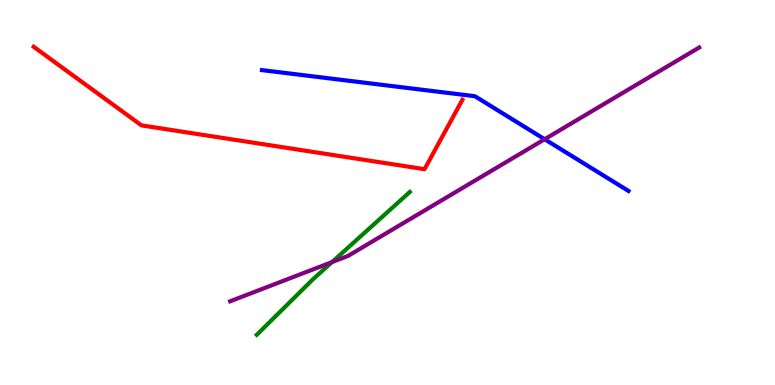[{'lines': ['blue', 'red'], 'intersections': []}, {'lines': ['green', 'red'], 'intersections': []}, {'lines': ['purple', 'red'], 'intersections': []}, {'lines': ['blue', 'green'], 'intersections': []}, {'lines': ['blue', 'purple'], 'intersections': [{'x': 7.03, 'y': 6.38}]}, {'lines': ['green', 'purple'], 'intersections': [{'x': 4.28, 'y': 3.19}]}]